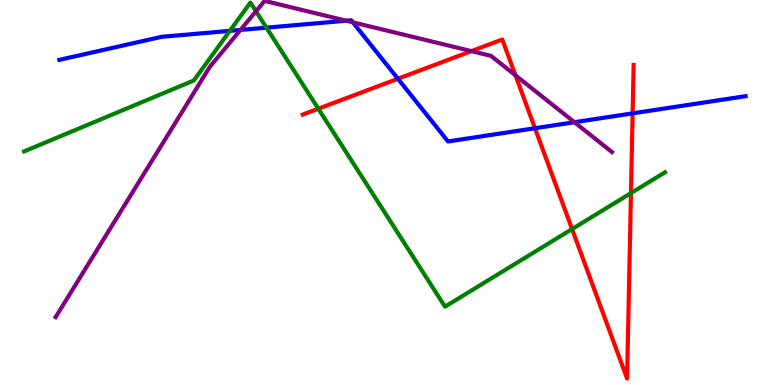[{'lines': ['blue', 'red'], 'intersections': [{'x': 5.13, 'y': 7.95}, {'x': 6.9, 'y': 6.67}, {'x': 8.16, 'y': 7.06}]}, {'lines': ['green', 'red'], 'intersections': [{'x': 4.11, 'y': 7.18}, {'x': 7.38, 'y': 4.05}, {'x': 8.14, 'y': 4.98}]}, {'lines': ['purple', 'red'], 'intersections': [{'x': 6.08, 'y': 8.67}, {'x': 6.65, 'y': 8.04}]}, {'lines': ['blue', 'green'], 'intersections': [{'x': 2.97, 'y': 9.2}, {'x': 3.44, 'y': 9.28}]}, {'lines': ['blue', 'purple'], 'intersections': [{'x': 3.1, 'y': 9.22}, {'x': 4.47, 'y': 9.46}, {'x': 4.55, 'y': 9.42}, {'x': 7.41, 'y': 6.83}]}, {'lines': ['green', 'purple'], 'intersections': [{'x': 3.3, 'y': 9.71}]}]